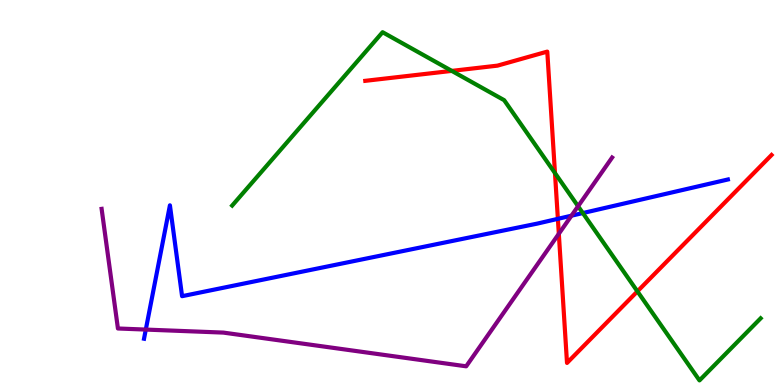[{'lines': ['blue', 'red'], 'intersections': [{'x': 7.2, 'y': 4.32}]}, {'lines': ['green', 'red'], 'intersections': [{'x': 5.83, 'y': 8.16}, {'x': 7.16, 'y': 5.5}, {'x': 8.22, 'y': 2.43}]}, {'lines': ['purple', 'red'], 'intersections': [{'x': 7.21, 'y': 3.93}]}, {'lines': ['blue', 'green'], 'intersections': [{'x': 7.52, 'y': 4.47}]}, {'lines': ['blue', 'purple'], 'intersections': [{'x': 1.88, 'y': 1.44}, {'x': 7.37, 'y': 4.4}]}, {'lines': ['green', 'purple'], 'intersections': [{'x': 7.46, 'y': 4.64}]}]